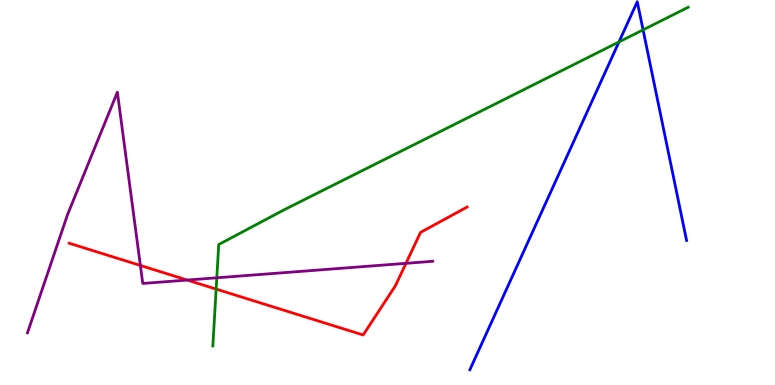[{'lines': ['blue', 'red'], 'intersections': []}, {'lines': ['green', 'red'], 'intersections': [{'x': 2.79, 'y': 2.49}]}, {'lines': ['purple', 'red'], 'intersections': [{'x': 1.81, 'y': 3.11}, {'x': 2.42, 'y': 2.73}, {'x': 5.24, 'y': 3.16}]}, {'lines': ['blue', 'green'], 'intersections': [{'x': 7.99, 'y': 8.91}, {'x': 8.3, 'y': 9.22}]}, {'lines': ['blue', 'purple'], 'intersections': []}, {'lines': ['green', 'purple'], 'intersections': [{'x': 2.8, 'y': 2.78}]}]